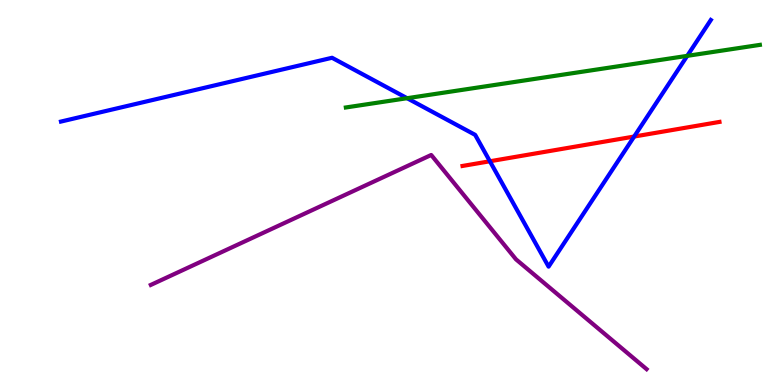[{'lines': ['blue', 'red'], 'intersections': [{'x': 6.32, 'y': 5.81}, {'x': 8.18, 'y': 6.45}]}, {'lines': ['green', 'red'], 'intersections': []}, {'lines': ['purple', 'red'], 'intersections': []}, {'lines': ['blue', 'green'], 'intersections': [{'x': 5.25, 'y': 7.45}, {'x': 8.87, 'y': 8.55}]}, {'lines': ['blue', 'purple'], 'intersections': []}, {'lines': ['green', 'purple'], 'intersections': []}]